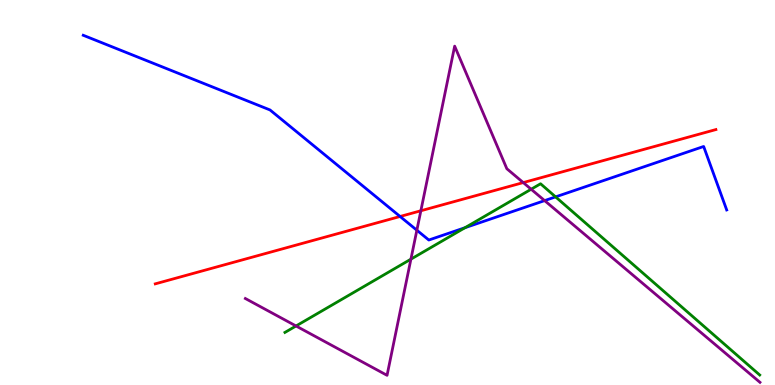[{'lines': ['blue', 'red'], 'intersections': [{'x': 5.16, 'y': 4.38}]}, {'lines': ['green', 'red'], 'intersections': []}, {'lines': ['purple', 'red'], 'intersections': [{'x': 5.43, 'y': 4.53}, {'x': 6.75, 'y': 5.26}]}, {'lines': ['blue', 'green'], 'intersections': [{'x': 6.0, 'y': 4.09}, {'x': 7.17, 'y': 4.89}]}, {'lines': ['blue', 'purple'], 'intersections': [{'x': 5.38, 'y': 4.02}, {'x': 7.03, 'y': 4.79}]}, {'lines': ['green', 'purple'], 'intersections': [{'x': 3.82, 'y': 1.53}, {'x': 5.3, 'y': 3.27}, {'x': 6.85, 'y': 5.08}]}]